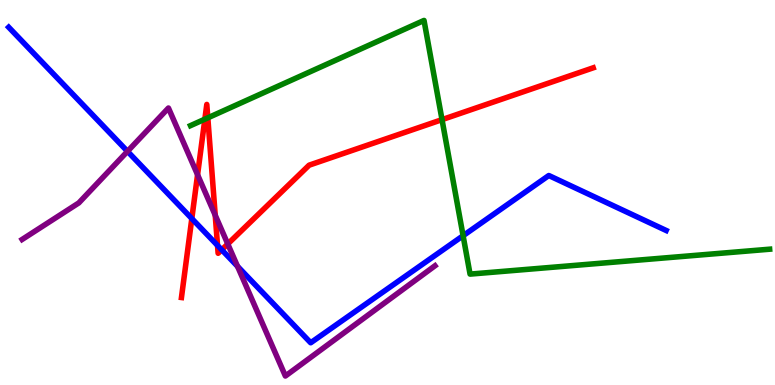[{'lines': ['blue', 'red'], 'intersections': [{'x': 2.48, 'y': 4.32}, {'x': 2.81, 'y': 3.63}, {'x': 2.86, 'y': 3.51}]}, {'lines': ['green', 'red'], 'intersections': [{'x': 2.64, 'y': 6.9}, {'x': 2.68, 'y': 6.94}, {'x': 5.7, 'y': 6.89}]}, {'lines': ['purple', 'red'], 'intersections': [{'x': 2.55, 'y': 5.46}, {'x': 2.78, 'y': 4.41}, {'x': 2.94, 'y': 3.66}]}, {'lines': ['blue', 'green'], 'intersections': [{'x': 5.98, 'y': 3.88}]}, {'lines': ['blue', 'purple'], 'intersections': [{'x': 1.65, 'y': 6.07}, {'x': 3.06, 'y': 3.08}]}, {'lines': ['green', 'purple'], 'intersections': []}]